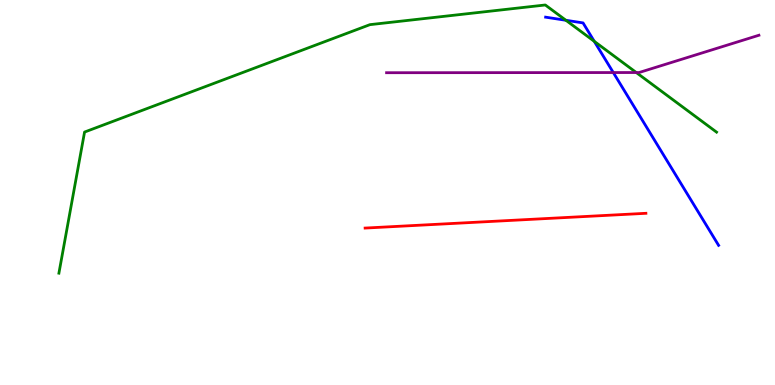[{'lines': ['blue', 'red'], 'intersections': []}, {'lines': ['green', 'red'], 'intersections': []}, {'lines': ['purple', 'red'], 'intersections': []}, {'lines': ['blue', 'green'], 'intersections': [{'x': 7.3, 'y': 9.47}, {'x': 7.67, 'y': 8.93}]}, {'lines': ['blue', 'purple'], 'intersections': [{'x': 7.91, 'y': 8.12}]}, {'lines': ['green', 'purple'], 'intersections': [{'x': 8.21, 'y': 8.12}]}]